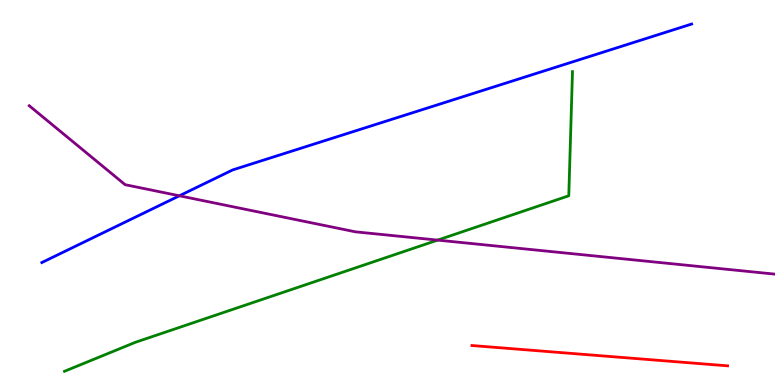[{'lines': ['blue', 'red'], 'intersections': []}, {'lines': ['green', 'red'], 'intersections': []}, {'lines': ['purple', 'red'], 'intersections': []}, {'lines': ['blue', 'green'], 'intersections': []}, {'lines': ['blue', 'purple'], 'intersections': [{'x': 2.31, 'y': 4.91}]}, {'lines': ['green', 'purple'], 'intersections': [{'x': 5.65, 'y': 3.76}]}]